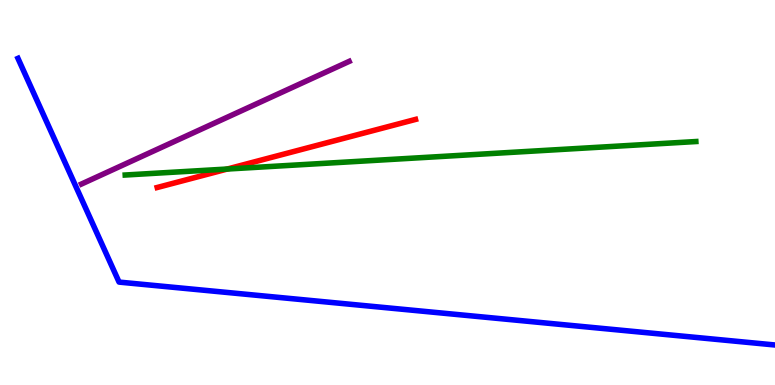[{'lines': ['blue', 'red'], 'intersections': []}, {'lines': ['green', 'red'], 'intersections': [{'x': 2.93, 'y': 5.61}]}, {'lines': ['purple', 'red'], 'intersections': []}, {'lines': ['blue', 'green'], 'intersections': []}, {'lines': ['blue', 'purple'], 'intersections': []}, {'lines': ['green', 'purple'], 'intersections': []}]